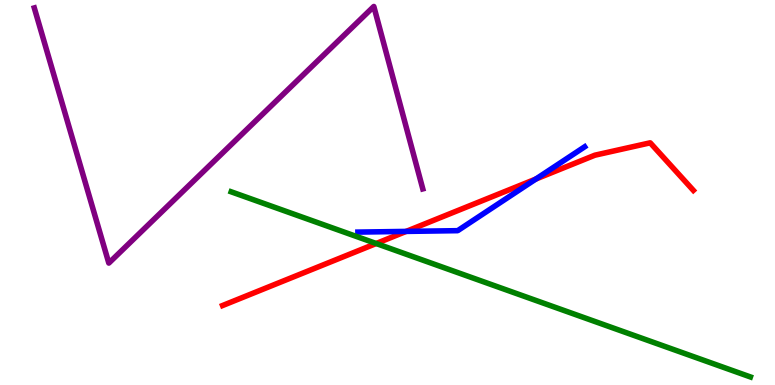[{'lines': ['blue', 'red'], 'intersections': [{'x': 5.24, 'y': 3.99}, {'x': 6.91, 'y': 5.35}]}, {'lines': ['green', 'red'], 'intersections': [{'x': 4.85, 'y': 3.68}]}, {'lines': ['purple', 'red'], 'intersections': []}, {'lines': ['blue', 'green'], 'intersections': []}, {'lines': ['blue', 'purple'], 'intersections': []}, {'lines': ['green', 'purple'], 'intersections': []}]